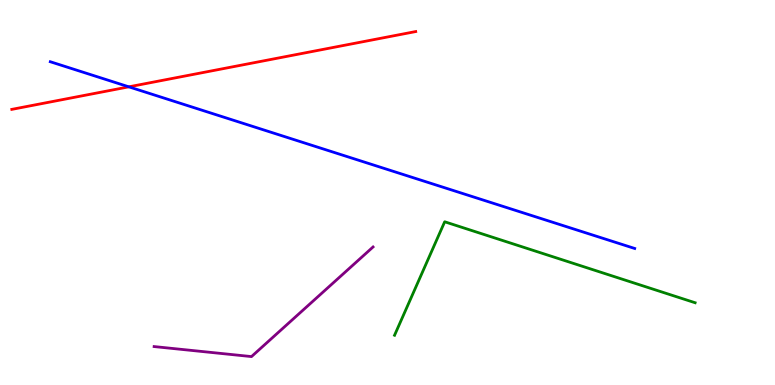[{'lines': ['blue', 'red'], 'intersections': [{'x': 1.66, 'y': 7.74}]}, {'lines': ['green', 'red'], 'intersections': []}, {'lines': ['purple', 'red'], 'intersections': []}, {'lines': ['blue', 'green'], 'intersections': []}, {'lines': ['blue', 'purple'], 'intersections': []}, {'lines': ['green', 'purple'], 'intersections': []}]